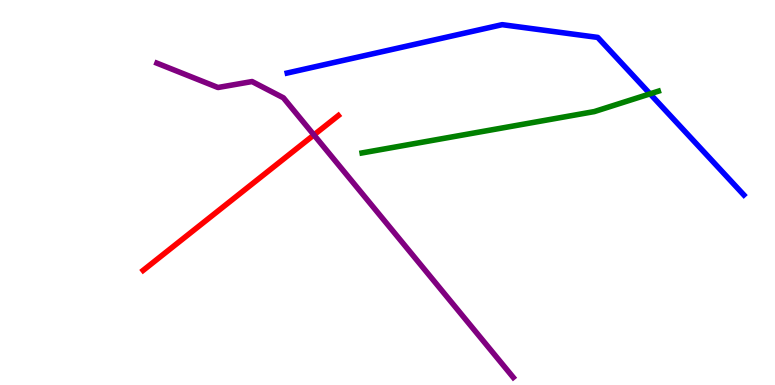[{'lines': ['blue', 'red'], 'intersections': []}, {'lines': ['green', 'red'], 'intersections': []}, {'lines': ['purple', 'red'], 'intersections': [{'x': 4.05, 'y': 6.5}]}, {'lines': ['blue', 'green'], 'intersections': [{'x': 8.39, 'y': 7.56}]}, {'lines': ['blue', 'purple'], 'intersections': []}, {'lines': ['green', 'purple'], 'intersections': []}]